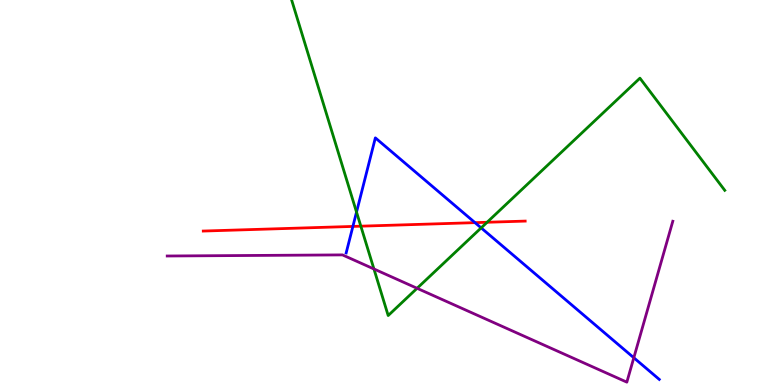[{'lines': ['blue', 'red'], 'intersections': [{'x': 4.55, 'y': 4.12}, {'x': 6.13, 'y': 4.22}]}, {'lines': ['green', 'red'], 'intersections': [{'x': 4.66, 'y': 4.13}, {'x': 6.29, 'y': 4.23}]}, {'lines': ['purple', 'red'], 'intersections': []}, {'lines': ['blue', 'green'], 'intersections': [{'x': 4.6, 'y': 4.49}, {'x': 6.21, 'y': 4.08}]}, {'lines': ['blue', 'purple'], 'intersections': [{'x': 8.18, 'y': 0.708}]}, {'lines': ['green', 'purple'], 'intersections': [{'x': 4.82, 'y': 3.01}, {'x': 5.38, 'y': 2.51}]}]